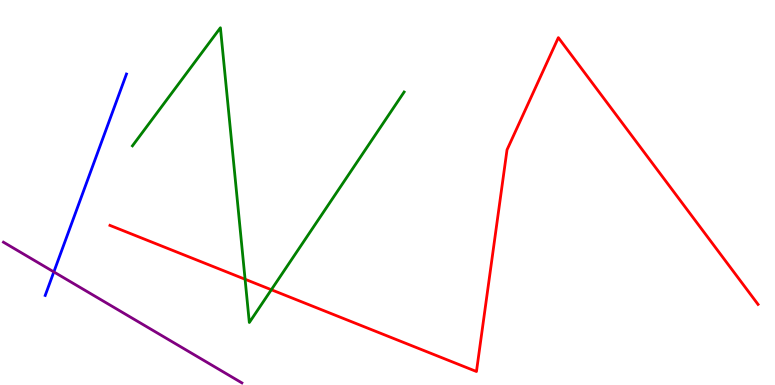[{'lines': ['blue', 'red'], 'intersections': []}, {'lines': ['green', 'red'], 'intersections': [{'x': 3.16, 'y': 2.75}, {'x': 3.5, 'y': 2.47}]}, {'lines': ['purple', 'red'], 'intersections': []}, {'lines': ['blue', 'green'], 'intersections': []}, {'lines': ['blue', 'purple'], 'intersections': [{'x': 0.695, 'y': 2.94}]}, {'lines': ['green', 'purple'], 'intersections': []}]